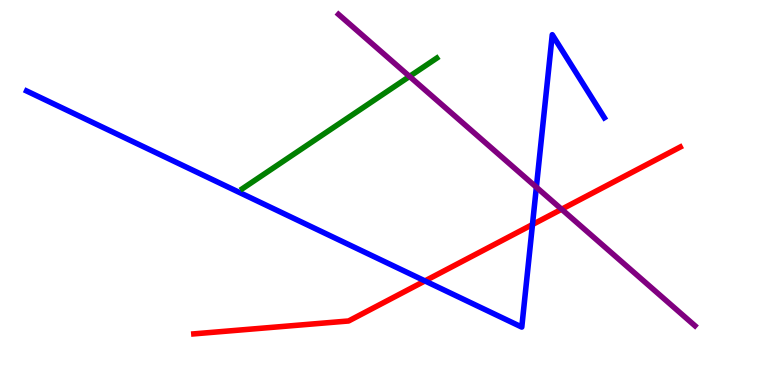[{'lines': ['blue', 'red'], 'intersections': [{'x': 5.48, 'y': 2.7}, {'x': 6.87, 'y': 4.17}]}, {'lines': ['green', 'red'], 'intersections': []}, {'lines': ['purple', 'red'], 'intersections': [{'x': 7.25, 'y': 4.56}]}, {'lines': ['blue', 'green'], 'intersections': []}, {'lines': ['blue', 'purple'], 'intersections': [{'x': 6.92, 'y': 5.14}]}, {'lines': ['green', 'purple'], 'intersections': [{'x': 5.28, 'y': 8.02}]}]